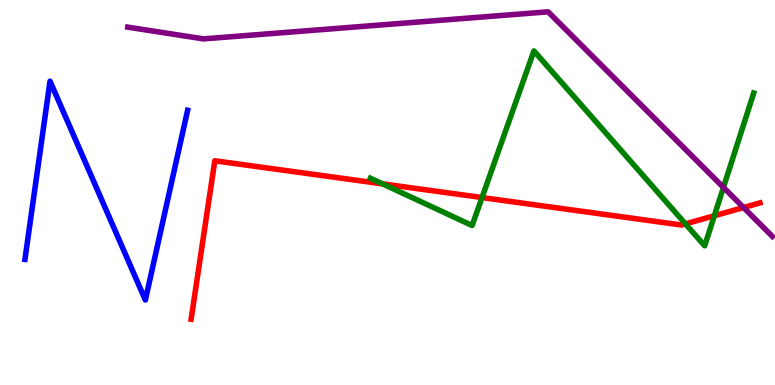[{'lines': ['blue', 'red'], 'intersections': []}, {'lines': ['green', 'red'], 'intersections': [{'x': 4.94, 'y': 5.22}, {'x': 6.22, 'y': 4.87}, {'x': 8.84, 'y': 4.19}, {'x': 9.22, 'y': 4.4}]}, {'lines': ['purple', 'red'], 'intersections': [{'x': 9.59, 'y': 4.61}]}, {'lines': ['blue', 'green'], 'intersections': []}, {'lines': ['blue', 'purple'], 'intersections': []}, {'lines': ['green', 'purple'], 'intersections': [{'x': 9.33, 'y': 5.13}]}]